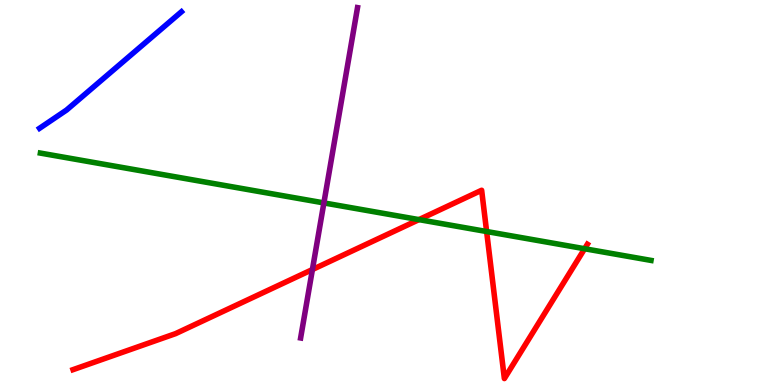[{'lines': ['blue', 'red'], 'intersections': []}, {'lines': ['green', 'red'], 'intersections': [{'x': 5.41, 'y': 4.3}, {'x': 6.28, 'y': 3.99}, {'x': 7.54, 'y': 3.54}]}, {'lines': ['purple', 'red'], 'intersections': [{'x': 4.03, 'y': 3.0}]}, {'lines': ['blue', 'green'], 'intersections': []}, {'lines': ['blue', 'purple'], 'intersections': []}, {'lines': ['green', 'purple'], 'intersections': [{'x': 4.18, 'y': 4.73}]}]